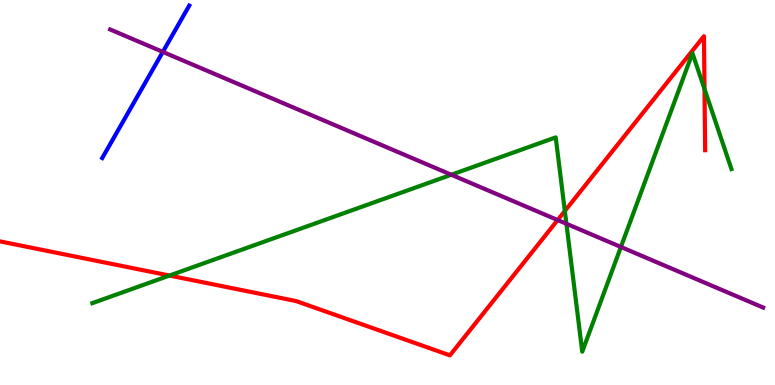[{'lines': ['blue', 'red'], 'intersections': []}, {'lines': ['green', 'red'], 'intersections': [{'x': 2.19, 'y': 2.84}, {'x': 7.29, 'y': 4.52}, {'x': 9.09, 'y': 7.69}]}, {'lines': ['purple', 'red'], 'intersections': [{'x': 7.2, 'y': 4.28}]}, {'lines': ['blue', 'green'], 'intersections': []}, {'lines': ['blue', 'purple'], 'intersections': [{'x': 2.1, 'y': 8.65}]}, {'lines': ['green', 'purple'], 'intersections': [{'x': 5.82, 'y': 5.46}, {'x': 7.31, 'y': 4.19}, {'x': 8.01, 'y': 3.59}]}]